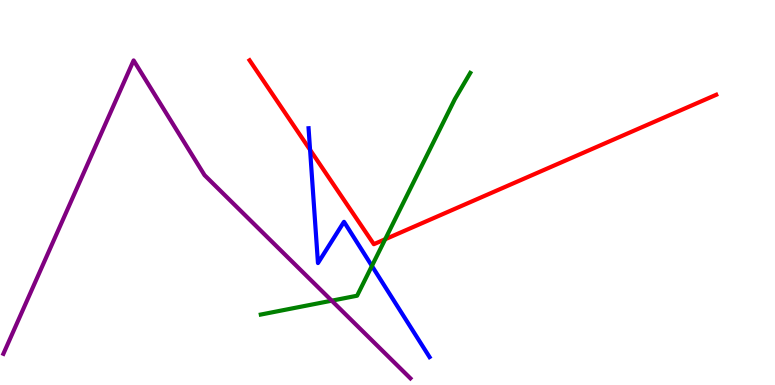[{'lines': ['blue', 'red'], 'intersections': [{'x': 4.0, 'y': 6.11}]}, {'lines': ['green', 'red'], 'intersections': [{'x': 4.97, 'y': 3.79}]}, {'lines': ['purple', 'red'], 'intersections': []}, {'lines': ['blue', 'green'], 'intersections': [{'x': 4.8, 'y': 3.09}]}, {'lines': ['blue', 'purple'], 'intersections': []}, {'lines': ['green', 'purple'], 'intersections': [{'x': 4.28, 'y': 2.19}]}]